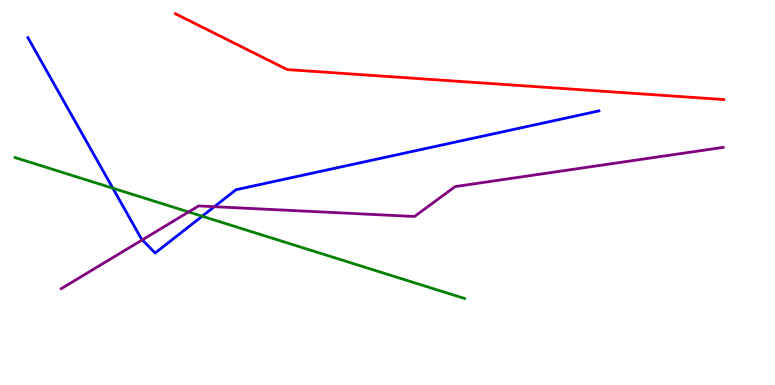[{'lines': ['blue', 'red'], 'intersections': []}, {'lines': ['green', 'red'], 'intersections': []}, {'lines': ['purple', 'red'], 'intersections': []}, {'lines': ['blue', 'green'], 'intersections': [{'x': 1.46, 'y': 5.11}, {'x': 2.61, 'y': 4.38}]}, {'lines': ['blue', 'purple'], 'intersections': [{'x': 1.84, 'y': 3.77}, {'x': 2.77, 'y': 4.63}]}, {'lines': ['green', 'purple'], 'intersections': [{'x': 2.43, 'y': 4.49}]}]